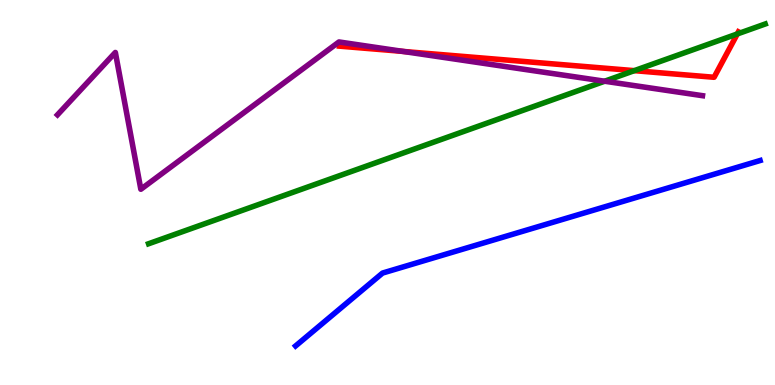[{'lines': ['blue', 'red'], 'intersections': []}, {'lines': ['green', 'red'], 'intersections': [{'x': 8.18, 'y': 8.16}, {'x': 9.51, 'y': 9.12}]}, {'lines': ['purple', 'red'], 'intersections': [{'x': 5.2, 'y': 8.66}]}, {'lines': ['blue', 'green'], 'intersections': []}, {'lines': ['blue', 'purple'], 'intersections': []}, {'lines': ['green', 'purple'], 'intersections': [{'x': 7.8, 'y': 7.89}]}]